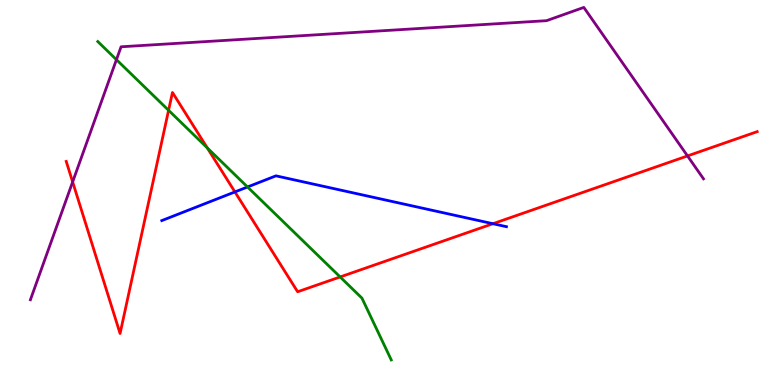[{'lines': ['blue', 'red'], 'intersections': [{'x': 3.03, 'y': 5.02}, {'x': 6.36, 'y': 4.19}]}, {'lines': ['green', 'red'], 'intersections': [{'x': 2.18, 'y': 7.13}, {'x': 2.67, 'y': 6.16}, {'x': 4.39, 'y': 2.81}]}, {'lines': ['purple', 'red'], 'intersections': [{'x': 0.937, 'y': 5.28}, {'x': 8.87, 'y': 5.95}]}, {'lines': ['blue', 'green'], 'intersections': [{'x': 3.19, 'y': 5.14}]}, {'lines': ['blue', 'purple'], 'intersections': []}, {'lines': ['green', 'purple'], 'intersections': [{'x': 1.5, 'y': 8.45}]}]